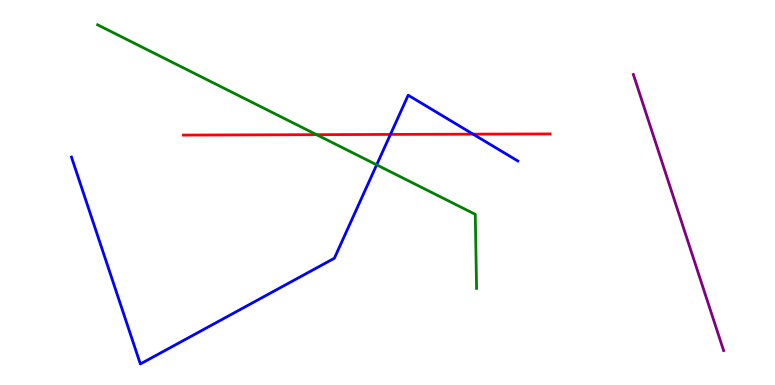[{'lines': ['blue', 'red'], 'intersections': [{'x': 5.04, 'y': 6.51}, {'x': 6.1, 'y': 6.52}]}, {'lines': ['green', 'red'], 'intersections': [{'x': 4.08, 'y': 6.5}]}, {'lines': ['purple', 'red'], 'intersections': []}, {'lines': ['blue', 'green'], 'intersections': [{'x': 4.86, 'y': 5.72}]}, {'lines': ['blue', 'purple'], 'intersections': []}, {'lines': ['green', 'purple'], 'intersections': []}]